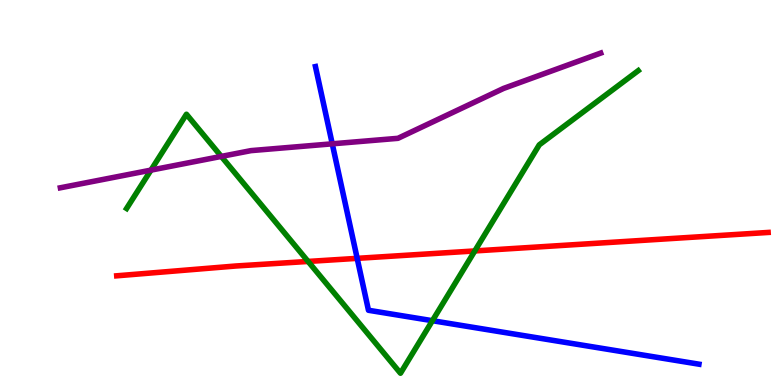[{'lines': ['blue', 'red'], 'intersections': [{'x': 4.61, 'y': 3.29}]}, {'lines': ['green', 'red'], 'intersections': [{'x': 3.98, 'y': 3.21}, {'x': 6.13, 'y': 3.48}]}, {'lines': ['purple', 'red'], 'intersections': []}, {'lines': ['blue', 'green'], 'intersections': [{'x': 5.58, 'y': 1.67}]}, {'lines': ['blue', 'purple'], 'intersections': [{'x': 4.29, 'y': 6.26}]}, {'lines': ['green', 'purple'], 'intersections': [{'x': 1.95, 'y': 5.58}, {'x': 2.86, 'y': 5.94}]}]